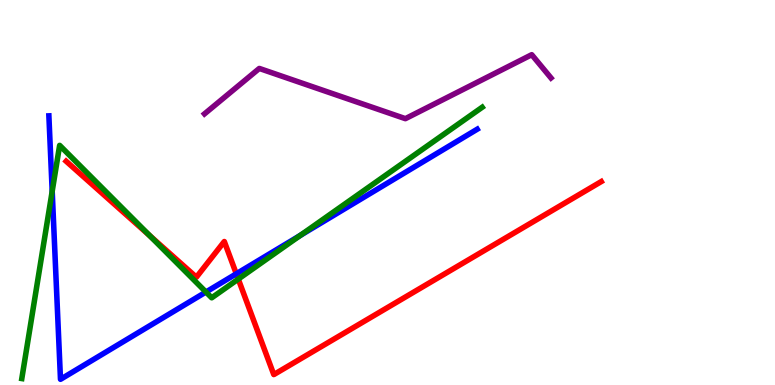[{'lines': ['blue', 'red'], 'intersections': [{'x': 3.05, 'y': 2.89}]}, {'lines': ['green', 'red'], 'intersections': [{'x': 1.93, 'y': 3.88}, {'x': 3.07, 'y': 2.75}]}, {'lines': ['purple', 'red'], 'intersections': []}, {'lines': ['blue', 'green'], 'intersections': [{'x': 0.674, 'y': 5.03}, {'x': 2.66, 'y': 2.42}, {'x': 3.87, 'y': 3.89}]}, {'lines': ['blue', 'purple'], 'intersections': []}, {'lines': ['green', 'purple'], 'intersections': []}]